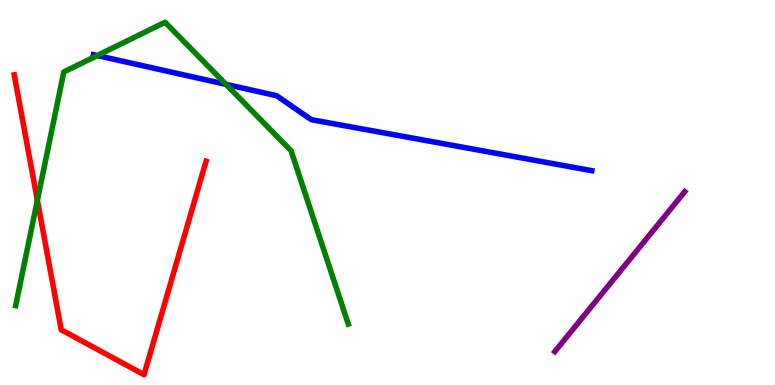[{'lines': ['blue', 'red'], 'intersections': []}, {'lines': ['green', 'red'], 'intersections': [{'x': 0.482, 'y': 4.8}]}, {'lines': ['purple', 'red'], 'intersections': []}, {'lines': ['blue', 'green'], 'intersections': [{'x': 1.25, 'y': 8.56}, {'x': 2.92, 'y': 7.81}]}, {'lines': ['blue', 'purple'], 'intersections': []}, {'lines': ['green', 'purple'], 'intersections': []}]